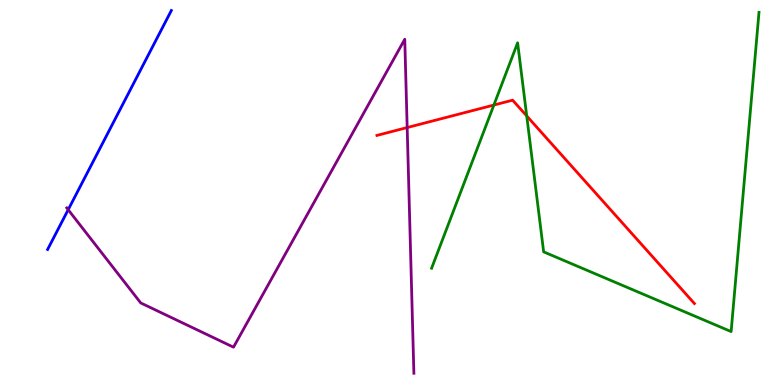[{'lines': ['blue', 'red'], 'intersections': []}, {'lines': ['green', 'red'], 'intersections': [{'x': 6.37, 'y': 7.27}, {'x': 6.8, 'y': 6.99}]}, {'lines': ['purple', 'red'], 'intersections': [{'x': 5.25, 'y': 6.69}]}, {'lines': ['blue', 'green'], 'intersections': []}, {'lines': ['blue', 'purple'], 'intersections': [{'x': 0.88, 'y': 4.55}]}, {'lines': ['green', 'purple'], 'intersections': []}]